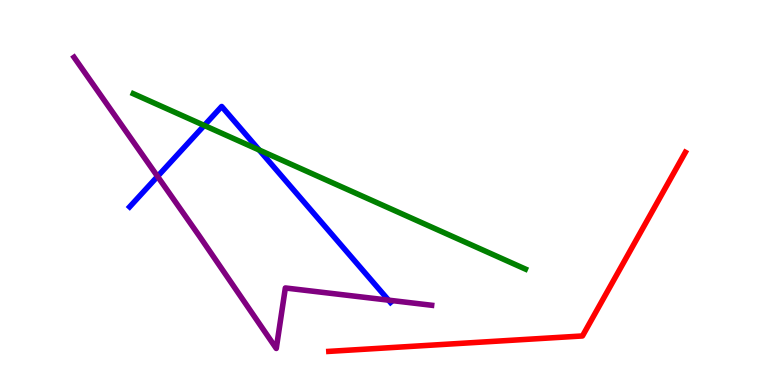[{'lines': ['blue', 'red'], 'intersections': []}, {'lines': ['green', 'red'], 'intersections': []}, {'lines': ['purple', 'red'], 'intersections': []}, {'lines': ['blue', 'green'], 'intersections': [{'x': 2.64, 'y': 6.74}, {'x': 3.34, 'y': 6.1}]}, {'lines': ['blue', 'purple'], 'intersections': [{'x': 2.03, 'y': 5.42}, {'x': 5.01, 'y': 2.2}]}, {'lines': ['green', 'purple'], 'intersections': []}]